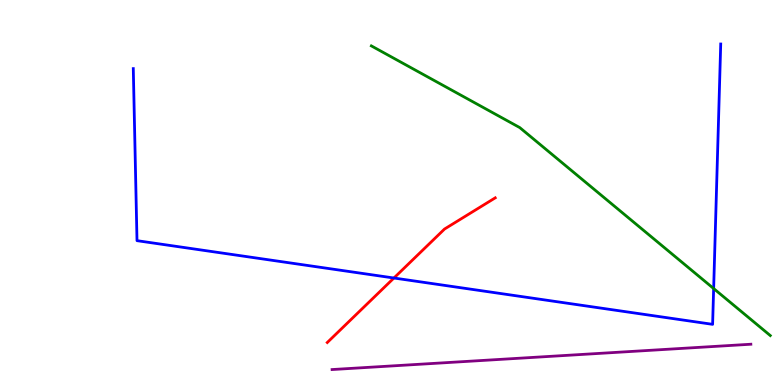[{'lines': ['blue', 'red'], 'intersections': [{'x': 5.08, 'y': 2.78}]}, {'lines': ['green', 'red'], 'intersections': []}, {'lines': ['purple', 'red'], 'intersections': []}, {'lines': ['blue', 'green'], 'intersections': [{'x': 9.21, 'y': 2.51}]}, {'lines': ['blue', 'purple'], 'intersections': []}, {'lines': ['green', 'purple'], 'intersections': []}]